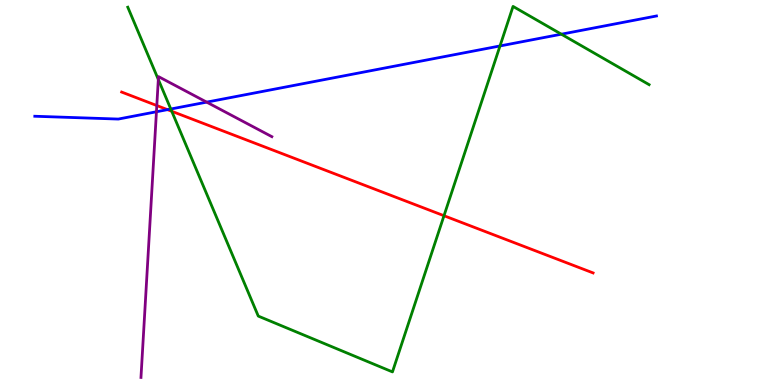[{'lines': ['blue', 'red'], 'intersections': [{'x': 2.16, 'y': 7.15}]}, {'lines': ['green', 'red'], 'intersections': [{'x': 2.22, 'y': 7.11}, {'x': 5.73, 'y': 4.4}]}, {'lines': ['purple', 'red'], 'intersections': [{'x': 2.02, 'y': 7.26}]}, {'lines': ['blue', 'green'], 'intersections': [{'x': 2.2, 'y': 7.17}, {'x': 6.45, 'y': 8.81}, {'x': 7.24, 'y': 9.11}]}, {'lines': ['blue', 'purple'], 'intersections': [{'x': 2.02, 'y': 7.1}, {'x': 2.67, 'y': 7.35}]}, {'lines': ['green', 'purple'], 'intersections': [{'x': 2.04, 'y': 7.94}]}]